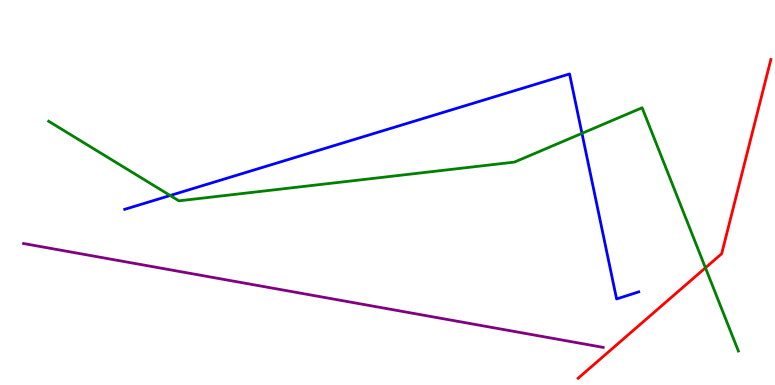[{'lines': ['blue', 'red'], 'intersections': []}, {'lines': ['green', 'red'], 'intersections': [{'x': 9.1, 'y': 3.04}]}, {'lines': ['purple', 'red'], 'intersections': []}, {'lines': ['blue', 'green'], 'intersections': [{'x': 2.2, 'y': 4.92}, {'x': 7.51, 'y': 6.54}]}, {'lines': ['blue', 'purple'], 'intersections': []}, {'lines': ['green', 'purple'], 'intersections': []}]